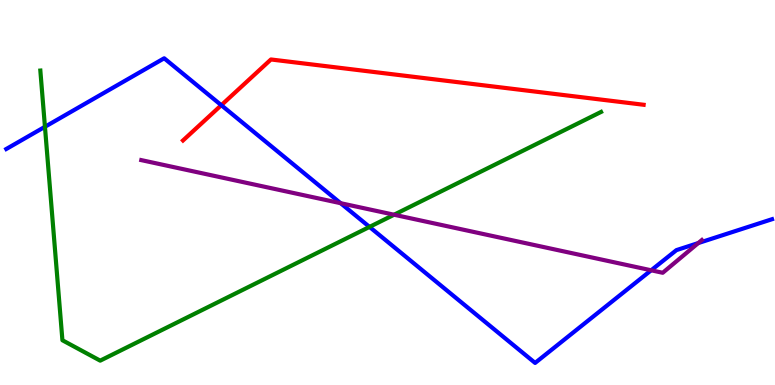[{'lines': ['blue', 'red'], 'intersections': [{'x': 2.86, 'y': 7.27}]}, {'lines': ['green', 'red'], 'intersections': []}, {'lines': ['purple', 'red'], 'intersections': []}, {'lines': ['blue', 'green'], 'intersections': [{'x': 0.58, 'y': 6.71}, {'x': 4.77, 'y': 4.11}]}, {'lines': ['blue', 'purple'], 'intersections': [{'x': 4.39, 'y': 4.72}, {'x': 8.4, 'y': 2.98}, {'x': 9.01, 'y': 3.69}]}, {'lines': ['green', 'purple'], 'intersections': [{'x': 5.08, 'y': 4.42}]}]